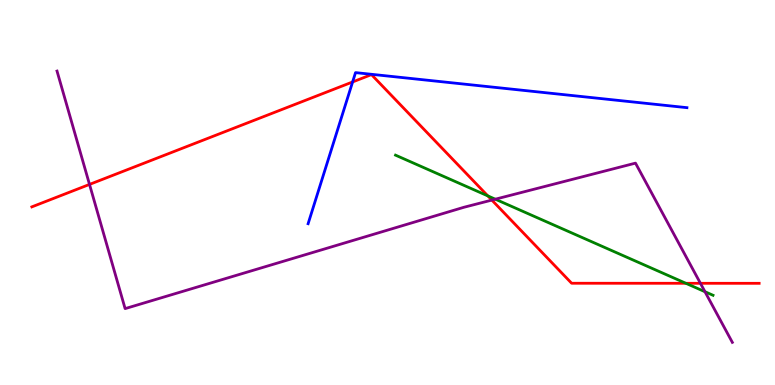[{'lines': ['blue', 'red'], 'intersections': [{'x': 4.55, 'y': 7.87}]}, {'lines': ['green', 'red'], 'intersections': [{'x': 6.29, 'y': 4.91}, {'x': 8.85, 'y': 2.64}]}, {'lines': ['purple', 'red'], 'intersections': [{'x': 1.15, 'y': 5.21}, {'x': 6.35, 'y': 4.8}, {'x': 9.04, 'y': 2.64}]}, {'lines': ['blue', 'green'], 'intersections': []}, {'lines': ['blue', 'purple'], 'intersections': []}, {'lines': ['green', 'purple'], 'intersections': [{'x': 6.39, 'y': 4.83}, {'x': 9.1, 'y': 2.42}]}]